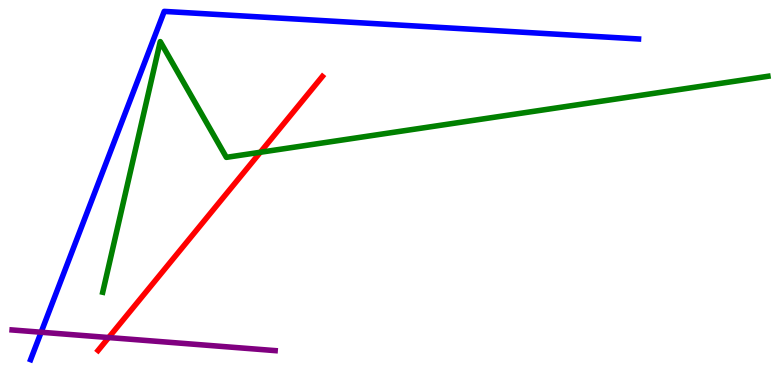[{'lines': ['blue', 'red'], 'intersections': []}, {'lines': ['green', 'red'], 'intersections': [{'x': 3.36, 'y': 6.04}]}, {'lines': ['purple', 'red'], 'intersections': [{'x': 1.4, 'y': 1.23}]}, {'lines': ['blue', 'green'], 'intersections': []}, {'lines': ['blue', 'purple'], 'intersections': [{'x': 0.531, 'y': 1.37}]}, {'lines': ['green', 'purple'], 'intersections': []}]